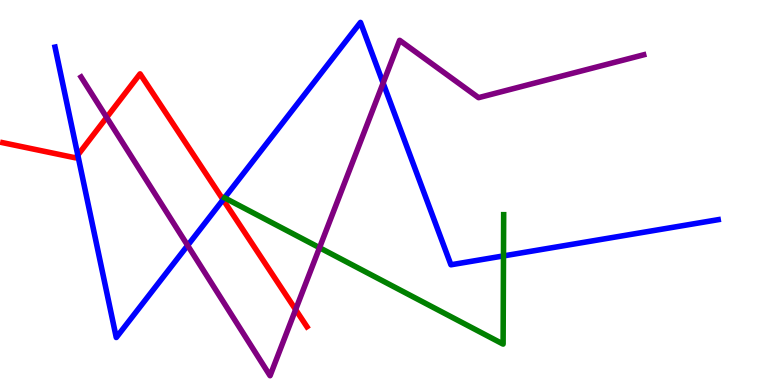[{'lines': ['blue', 'red'], 'intersections': [{'x': 1.0, 'y': 5.97}, {'x': 2.88, 'y': 4.81}]}, {'lines': ['green', 'red'], 'intersections': []}, {'lines': ['purple', 'red'], 'intersections': [{'x': 1.38, 'y': 6.95}, {'x': 3.81, 'y': 1.96}]}, {'lines': ['blue', 'green'], 'intersections': [{'x': 6.5, 'y': 3.35}]}, {'lines': ['blue', 'purple'], 'intersections': [{'x': 2.42, 'y': 3.63}, {'x': 4.94, 'y': 7.84}]}, {'lines': ['green', 'purple'], 'intersections': [{'x': 4.12, 'y': 3.57}]}]